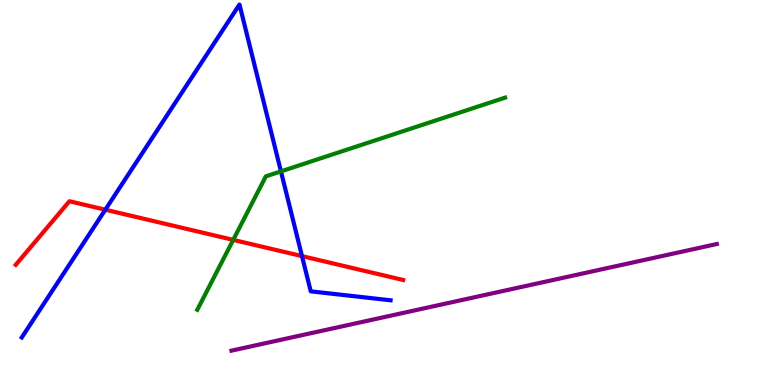[{'lines': ['blue', 'red'], 'intersections': [{'x': 1.36, 'y': 4.55}, {'x': 3.9, 'y': 3.35}]}, {'lines': ['green', 'red'], 'intersections': [{'x': 3.01, 'y': 3.77}]}, {'lines': ['purple', 'red'], 'intersections': []}, {'lines': ['blue', 'green'], 'intersections': [{'x': 3.63, 'y': 5.55}]}, {'lines': ['blue', 'purple'], 'intersections': []}, {'lines': ['green', 'purple'], 'intersections': []}]